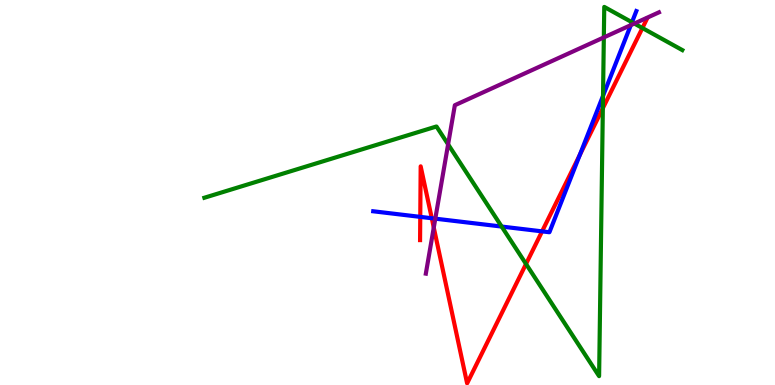[{'lines': ['blue', 'red'], 'intersections': [{'x': 5.42, 'y': 4.37}, {'x': 5.57, 'y': 4.33}, {'x': 6.99, 'y': 3.99}, {'x': 7.48, 'y': 5.98}]}, {'lines': ['green', 'red'], 'intersections': [{'x': 6.79, 'y': 3.14}, {'x': 7.78, 'y': 7.19}, {'x': 8.29, 'y': 9.27}]}, {'lines': ['purple', 'red'], 'intersections': [{'x': 5.6, 'y': 4.09}]}, {'lines': ['blue', 'green'], 'intersections': [{'x': 6.47, 'y': 4.12}, {'x': 7.78, 'y': 7.51}, {'x': 8.15, 'y': 9.42}]}, {'lines': ['blue', 'purple'], 'intersections': [{'x': 5.62, 'y': 4.32}, {'x': 8.14, 'y': 9.35}]}, {'lines': ['green', 'purple'], 'intersections': [{'x': 5.78, 'y': 6.25}, {'x': 7.79, 'y': 9.03}, {'x': 8.18, 'y': 9.39}]}]